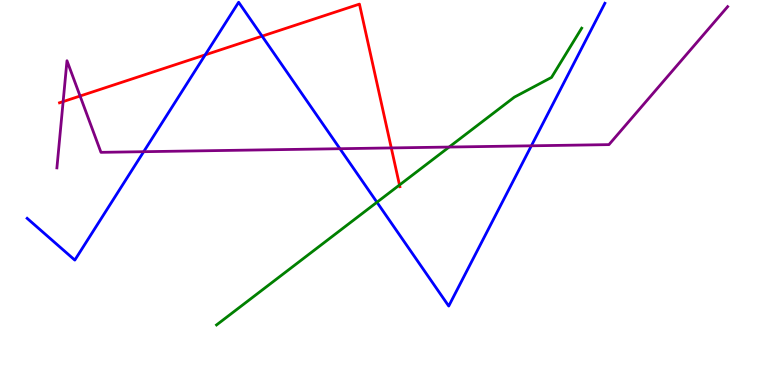[{'lines': ['blue', 'red'], 'intersections': [{'x': 2.65, 'y': 8.58}, {'x': 3.38, 'y': 9.06}]}, {'lines': ['green', 'red'], 'intersections': [{'x': 5.15, 'y': 5.19}]}, {'lines': ['purple', 'red'], 'intersections': [{'x': 0.815, 'y': 7.36}, {'x': 1.03, 'y': 7.51}, {'x': 5.05, 'y': 6.16}]}, {'lines': ['blue', 'green'], 'intersections': [{'x': 4.86, 'y': 4.75}]}, {'lines': ['blue', 'purple'], 'intersections': [{'x': 1.85, 'y': 6.06}, {'x': 4.39, 'y': 6.14}, {'x': 6.86, 'y': 6.21}]}, {'lines': ['green', 'purple'], 'intersections': [{'x': 5.79, 'y': 6.18}]}]